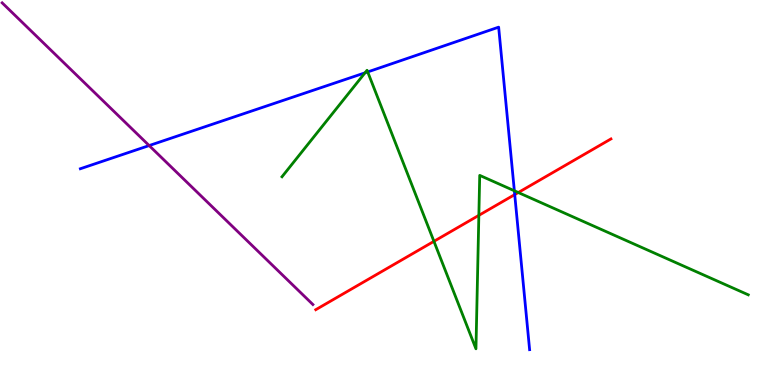[{'lines': ['blue', 'red'], 'intersections': [{'x': 6.64, 'y': 4.95}]}, {'lines': ['green', 'red'], 'intersections': [{'x': 5.6, 'y': 3.73}, {'x': 6.18, 'y': 4.41}, {'x': 6.69, 'y': 5.0}]}, {'lines': ['purple', 'red'], 'intersections': []}, {'lines': ['blue', 'green'], 'intersections': [{'x': 4.71, 'y': 8.11}, {'x': 4.74, 'y': 8.13}, {'x': 6.64, 'y': 5.04}]}, {'lines': ['blue', 'purple'], 'intersections': [{'x': 1.92, 'y': 6.22}]}, {'lines': ['green', 'purple'], 'intersections': []}]